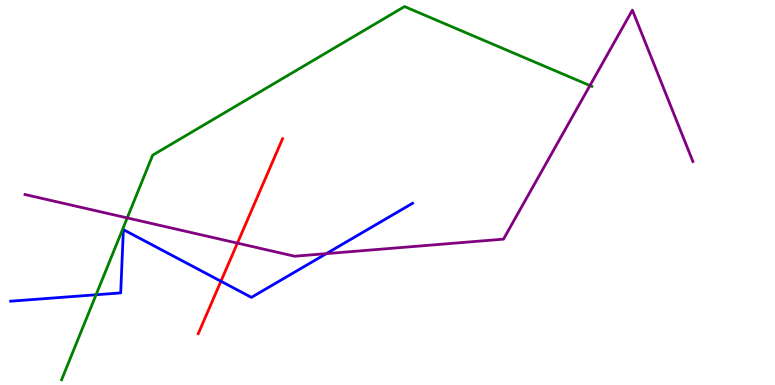[{'lines': ['blue', 'red'], 'intersections': [{'x': 2.85, 'y': 2.69}]}, {'lines': ['green', 'red'], 'intersections': []}, {'lines': ['purple', 'red'], 'intersections': [{'x': 3.06, 'y': 3.68}]}, {'lines': ['blue', 'green'], 'intersections': [{'x': 1.24, 'y': 2.34}]}, {'lines': ['blue', 'purple'], 'intersections': [{'x': 4.21, 'y': 3.41}]}, {'lines': ['green', 'purple'], 'intersections': [{'x': 1.64, 'y': 4.34}, {'x': 7.61, 'y': 7.78}]}]